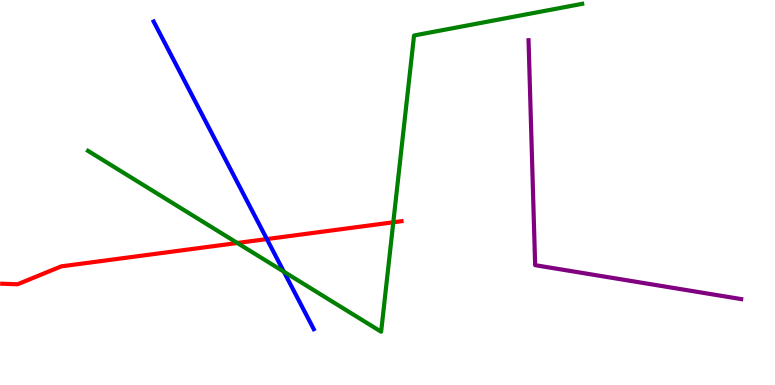[{'lines': ['blue', 'red'], 'intersections': [{'x': 3.44, 'y': 3.79}]}, {'lines': ['green', 'red'], 'intersections': [{'x': 3.06, 'y': 3.69}, {'x': 5.07, 'y': 4.23}]}, {'lines': ['purple', 'red'], 'intersections': []}, {'lines': ['blue', 'green'], 'intersections': [{'x': 3.66, 'y': 2.94}]}, {'lines': ['blue', 'purple'], 'intersections': []}, {'lines': ['green', 'purple'], 'intersections': []}]